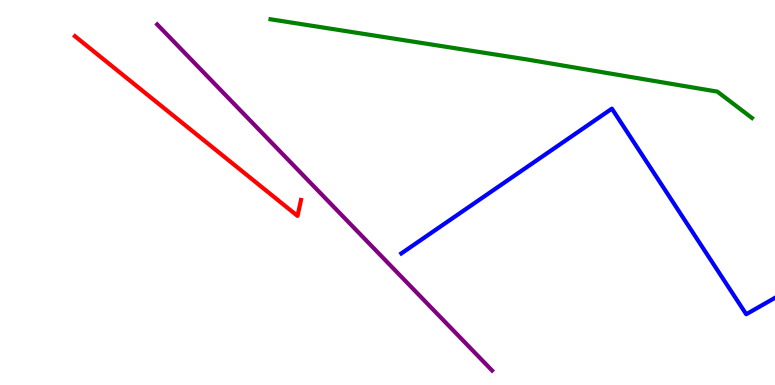[{'lines': ['blue', 'red'], 'intersections': []}, {'lines': ['green', 'red'], 'intersections': []}, {'lines': ['purple', 'red'], 'intersections': []}, {'lines': ['blue', 'green'], 'intersections': []}, {'lines': ['blue', 'purple'], 'intersections': []}, {'lines': ['green', 'purple'], 'intersections': []}]